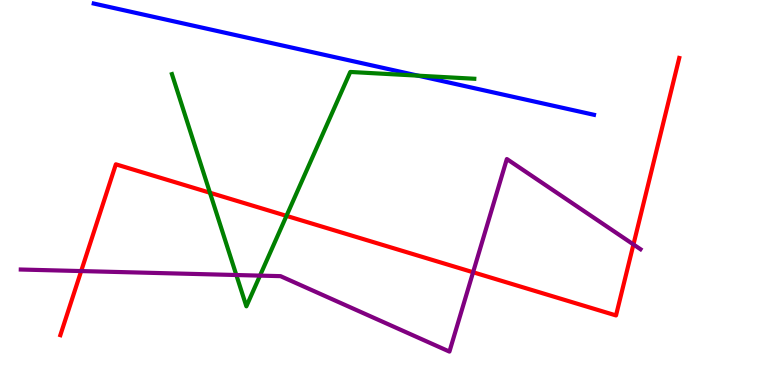[{'lines': ['blue', 'red'], 'intersections': []}, {'lines': ['green', 'red'], 'intersections': [{'x': 2.71, 'y': 4.99}, {'x': 3.7, 'y': 4.39}]}, {'lines': ['purple', 'red'], 'intersections': [{'x': 1.05, 'y': 2.96}, {'x': 6.1, 'y': 2.93}, {'x': 8.17, 'y': 3.65}]}, {'lines': ['blue', 'green'], 'intersections': [{'x': 5.39, 'y': 8.03}]}, {'lines': ['blue', 'purple'], 'intersections': []}, {'lines': ['green', 'purple'], 'intersections': [{'x': 3.05, 'y': 2.86}, {'x': 3.35, 'y': 2.84}]}]